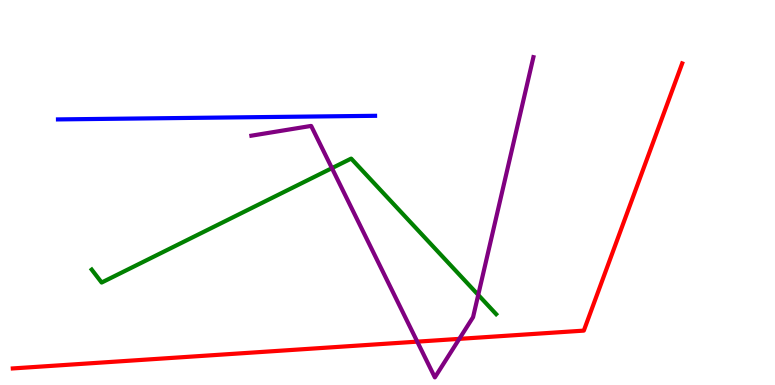[{'lines': ['blue', 'red'], 'intersections': []}, {'lines': ['green', 'red'], 'intersections': []}, {'lines': ['purple', 'red'], 'intersections': [{'x': 5.38, 'y': 1.13}, {'x': 5.93, 'y': 1.2}]}, {'lines': ['blue', 'green'], 'intersections': []}, {'lines': ['blue', 'purple'], 'intersections': []}, {'lines': ['green', 'purple'], 'intersections': [{'x': 4.28, 'y': 5.63}, {'x': 6.17, 'y': 2.34}]}]